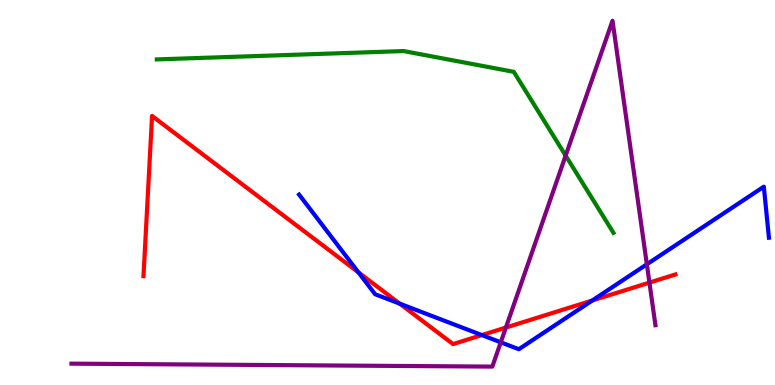[{'lines': ['blue', 'red'], 'intersections': [{'x': 4.62, 'y': 2.93}, {'x': 5.16, 'y': 2.11}, {'x': 6.22, 'y': 1.3}, {'x': 7.64, 'y': 2.19}]}, {'lines': ['green', 'red'], 'intersections': []}, {'lines': ['purple', 'red'], 'intersections': [{'x': 6.53, 'y': 1.49}, {'x': 8.38, 'y': 2.66}]}, {'lines': ['blue', 'green'], 'intersections': []}, {'lines': ['blue', 'purple'], 'intersections': [{'x': 6.46, 'y': 1.11}, {'x': 8.35, 'y': 3.14}]}, {'lines': ['green', 'purple'], 'intersections': [{'x': 7.3, 'y': 5.96}]}]